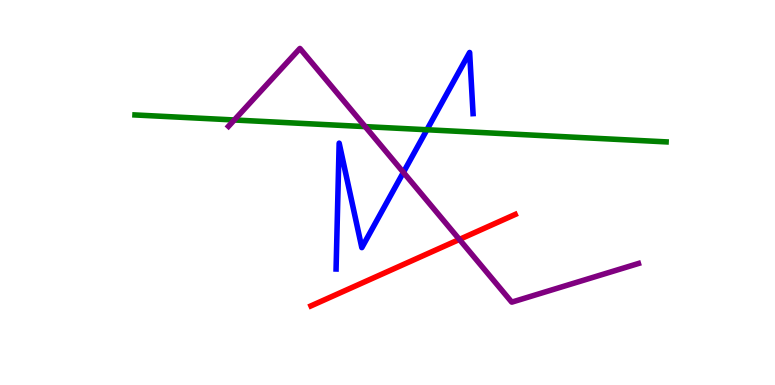[{'lines': ['blue', 'red'], 'intersections': []}, {'lines': ['green', 'red'], 'intersections': []}, {'lines': ['purple', 'red'], 'intersections': [{'x': 5.93, 'y': 3.78}]}, {'lines': ['blue', 'green'], 'intersections': [{'x': 5.51, 'y': 6.63}]}, {'lines': ['blue', 'purple'], 'intersections': [{'x': 5.21, 'y': 5.52}]}, {'lines': ['green', 'purple'], 'intersections': [{'x': 3.02, 'y': 6.88}, {'x': 4.71, 'y': 6.71}]}]